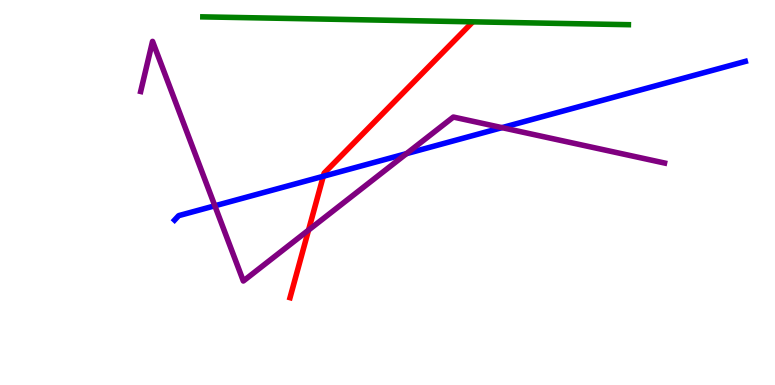[{'lines': ['blue', 'red'], 'intersections': [{'x': 4.17, 'y': 5.42}]}, {'lines': ['green', 'red'], 'intersections': []}, {'lines': ['purple', 'red'], 'intersections': [{'x': 3.98, 'y': 4.02}]}, {'lines': ['blue', 'green'], 'intersections': []}, {'lines': ['blue', 'purple'], 'intersections': [{'x': 2.77, 'y': 4.65}, {'x': 5.25, 'y': 6.01}, {'x': 6.48, 'y': 6.68}]}, {'lines': ['green', 'purple'], 'intersections': []}]